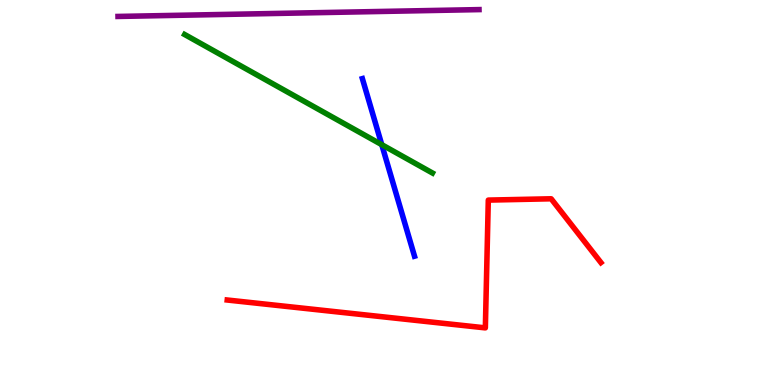[{'lines': ['blue', 'red'], 'intersections': []}, {'lines': ['green', 'red'], 'intersections': []}, {'lines': ['purple', 'red'], 'intersections': []}, {'lines': ['blue', 'green'], 'intersections': [{'x': 4.93, 'y': 6.24}]}, {'lines': ['blue', 'purple'], 'intersections': []}, {'lines': ['green', 'purple'], 'intersections': []}]